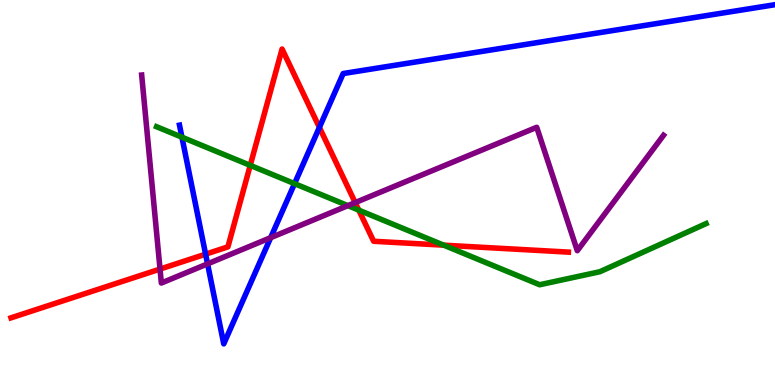[{'lines': ['blue', 'red'], 'intersections': [{'x': 2.65, 'y': 3.4}, {'x': 4.12, 'y': 6.69}]}, {'lines': ['green', 'red'], 'intersections': [{'x': 3.23, 'y': 5.7}, {'x': 4.63, 'y': 4.54}, {'x': 5.73, 'y': 3.63}]}, {'lines': ['purple', 'red'], 'intersections': [{'x': 2.06, 'y': 3.01}, {'x': 4.58, 'y': 4.74}]}, {'lines': ['blue', 'green'], 'intersections': [{'x': 2.35, 'y': 6.44}, {'x': 3.8, 'y': 5.23}]}, {'lines': ['blue', 'purple'], 'intersections': [{'x': 2.68, 'y': 3.15}, {'x': 3.49, 'y': 3.83}]}, {'lines': ['green', 'purple'], 'intersections': [{'x': 4.49, 'y': 4.66}]}]